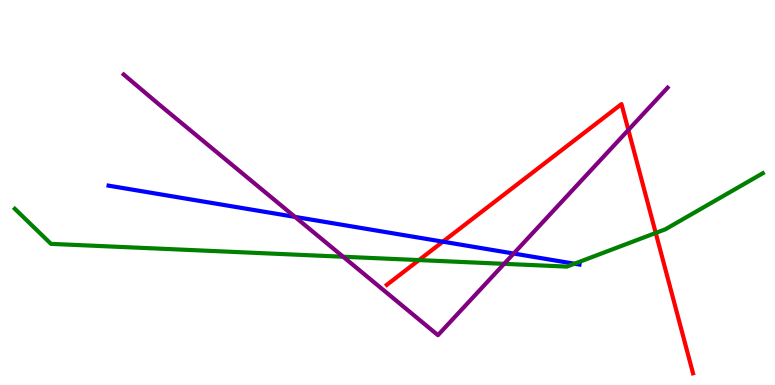[{'lines': ['blue', 'red'], 'intersections': [{'x': 5.71, 'y': 3.72}]}, {'lines': ['green', 'red'], 'intersections': [{'x': 5.41, 'y': 3.24}, {'x': 8.46, 'y': 3.95}]}, {'lines': ['purple', 'red'], 'intersections': [{'x': 8.11, 'y': 6.62}]}, {'lines': ['blue', 'green'], 'intersections': [{'x': 7.41, 'y': 3.15}]}, {'lines': ['blue', 'purple'], 'intersections': [{'x': 3.81, 'y': 4.37}, {'x': 6.63, 'y': 3.41}]}, {'lines': ['green', 'purple'], 'intersections': [{'x': 4.43, 'y': 3.33}, {'x': 6.5, 'y': 3.15}]}]